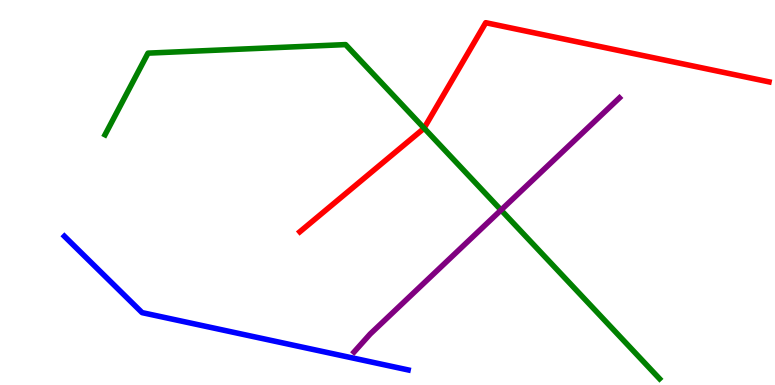[{'lines': ['blue', 'red'], 'intersections': []}, {'lines': ['green', 'red'], 'intersections': [{'x': 5.47, 'y': 6.67}]}, {'lines': ['purple', 'red'], 'intersections': []}, {'lines': ['blue', 'green'], 'intersections': []}, {'lines': ['blue', 'purple'], 'intersections': []}, {'lines': ['green', 'purple'], 'intersections': [{'x': 6.47, 'y': 4.54}]}]